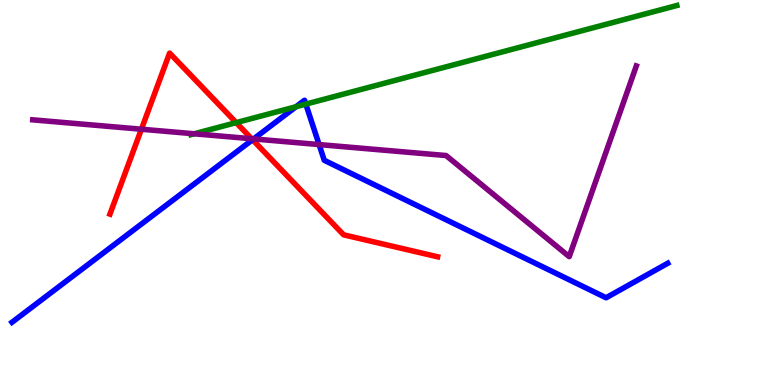[{'lines': ['blue', 'red'], 'intersections': [{'x': 3.26, 'y': 6.37}]}, {'lines': ['green', 'red'], 'intersections': [{'x': 3.05, 'y': 6.81}]}, {'lines': ['purple', 'red'], 'intersections': [{'x': 1.82, 'y': 6.64}, {'x': 3.25, 'y': 6.4}]}, {'lines': ['blue', 'green'], 'intersections': [{'x': 3.82, 'y': 7.23}, {'x': 3.95, 'y': 7.3}]}, {'lines': ['blue', 'purple'], 'intersections': [{'x': 3.27, 'y': 6.39}, {'x': 4.12, 'y': 6.24}]}, {'lines': ['green', 'purple'], 'intersections': [{'x': 2.51, 'y': 6.53}]}]